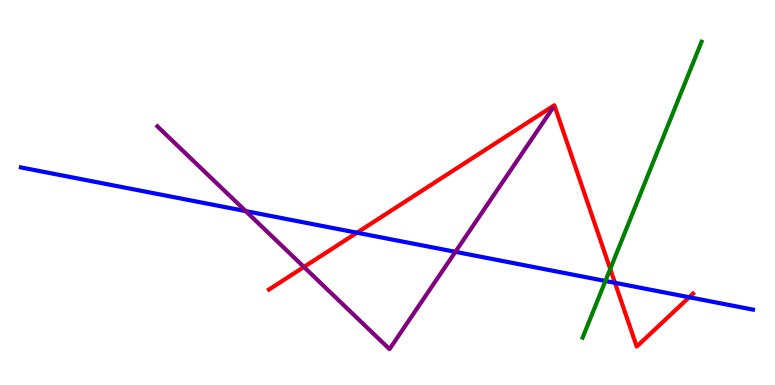[{'lines': ['blue', 'red'], 'intersections': [{'x': 4.61, 'y': 3.96}, {'x': 7.93, 'y': 2.65}, {'x': 8.89, 'y': 2.28}]}, {'lines': ['green', 'red'], 'intersections': [{'x': 7.87, 'y': 3.01}]}, {'lines': ['purple', 'red'], 'intersections': [{'x': 3.92, 'y': 3.07}]}, {'lines': ['blue', 'green'], 'intersections': [{'x': 7.81, 'y': 2.7}]}, {'lines': ['blue', 'purple'], 'intersections': [{'x': 3.17, 'y': 4.52}, {'x': 5.88, 'y': 3.46}]}, {'lines': ['green', 'purple'], 'intersections': []}]